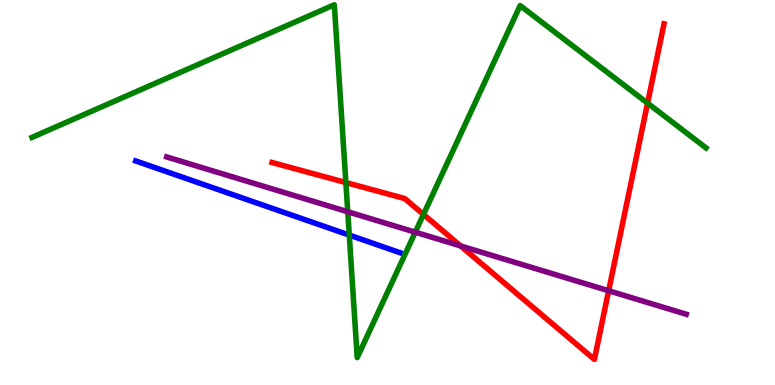[{'lines': ['blue', 'red'], 'intersections': []}, {'lines': ['green', 'red'], 'intersections': [{'x': 4.46, 'y': 5.26}, {'x': 5.46, 'y': 4.43}, {'x': 8.36, 'y': 7.32}]}, {'lines': ['purple', 'red'], 'intersections': [{'x': 5.94, 'y': 3.61}, {'x': 7.85, 'y': 2.45}]}, {'lines': ['blue', 'green'], 'intersections': [{'x': 4.51, 'y': 3.89}]}, {'lines': ['blue', 'purple'], 'intersections': []}, {'lines': ['green', 'purple'], 'intersections': [{'x': 4.49, 'y': 4.5}, {'x': 5.36, 'y': 3.97}]}]